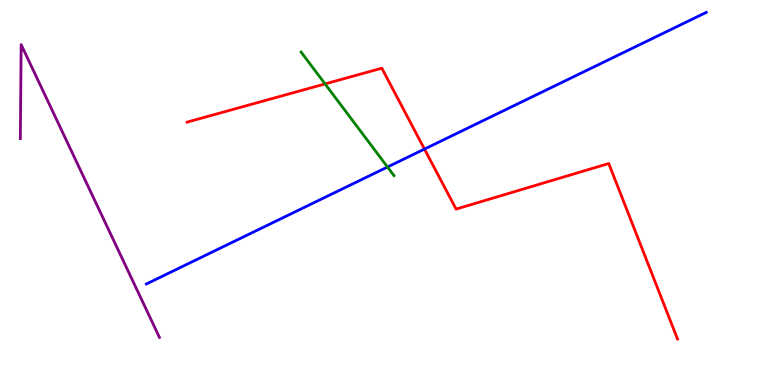[{'lines': ['blue', 'red'], 'intersections': [{'x': 5.48, 'y': 6.13}]}, {'lines': ['green', 'red'], 'intersections': [{'x': 4.19, 'y': 7.82}]}, {'lines': ['purple', 'red'], 'intersections': []}, {'lines': ['blue', 'green'], 'intersections': [{'x': 5.0, 'y': 5.66}]}, {'lines': ['blue', 'purple'], 'intersections': []}, {'lines': ['green', 'purple'], 'intersections': []}]